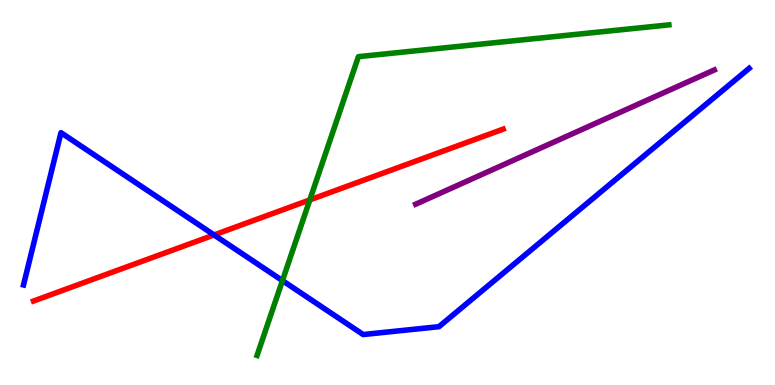[{'lines': ['blue', 'red'], 'intersections': [{'x': 2.76, 'y': 3.9}]}, {'lines': ['green', 'red'], 'intersections': [{'x': 4.0, 'y': 4.81}]}, {'lines': ['purple', 'red'], 'intersections': []}, {'lines': ['blue', 'green'], 'intersections': [{'x': 3.64, 'y': 2.71}]}, {'lines': ['blue', 'purple'], 'intersections': []}, {'lines': ['green', 'purple'], 'intersections': []}]